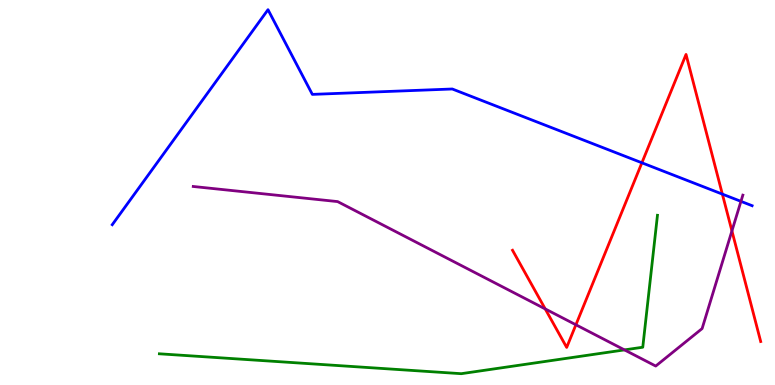[{'lines': ['blue', 'red'], 'intersections': [{'x': 8.28, 'y': 5.77}, {'x': 9.32, 'y': 4.96}]}, {'lines': ['green', 'red'], 'intersections': []}, {'lines': ['purple', 'red'], 'intersections': [{'x': 7.04, 'y': 1.98}, {'x': 7.43, 'y': 1.56}, {'x': 9.44, 'y': 4.0}]}, {'lines': ['blue', 'green'], 'intersections': []}, {'lines': ['blue', 'purple'], 'intersections': [{'x': 9.56, 'y': 4.77}]}, {'lines': ['green', 'purple'], 'intersections': [{'x': 8.06, 'y': 0.912}]}]